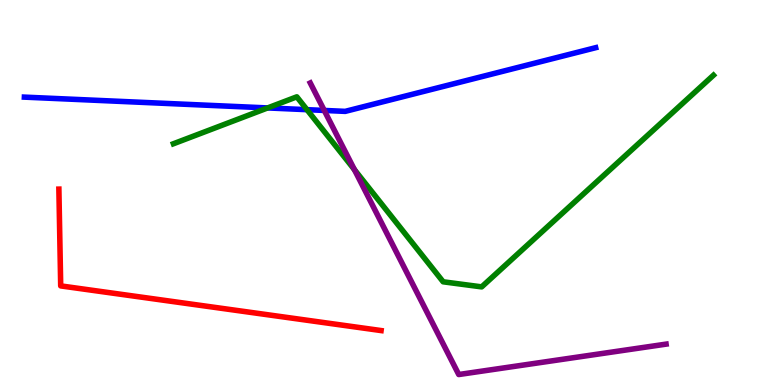[{'lines': ['blue', 'red'], 'intersections': []}, {'lines': ['green', 'red'], 'intersections': []}, {'lines': ['purple', 'red'], 'intersections': []}, {'lines': ['blue', 'green'], 'intersections': [{'x': 3.45, 'y': 7.2}, {'x': 3.96, 'y': 7.15}]}, {'lines': ['blue', 'purple'], 'intersections': [{'x': 4.18, 'y': 7.13}]}, {'lines': ['green', 'purple'], 'intersections': [{'x': 4.57, 'y': 5.59}]}]